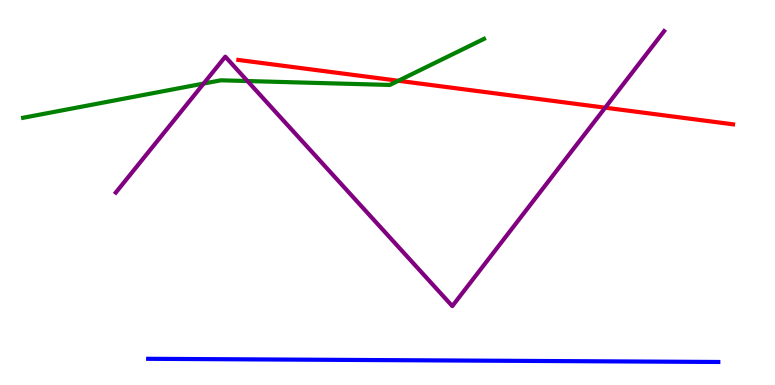[{'lines': ['blue', 'red'], 'intersections': []}, {'lines': ['green', 'red'], 'intersections': [{'x': 5.14, 'y': 7.9}]}, {'lines': ['purple', 'red'], 'intersections': [{'x': 7.81, 'y': 7.2}]}, {'lines': ['blue', 'green'], 'intersections': []}, {'lines': ['blue', 'purple'], 'intersections': []}, {'lines': ['green', 'purple'], 'intersections': [{'x': 2.63, 'y': 7.83}, {'x': 3.19, 'y': 7.89}]}]